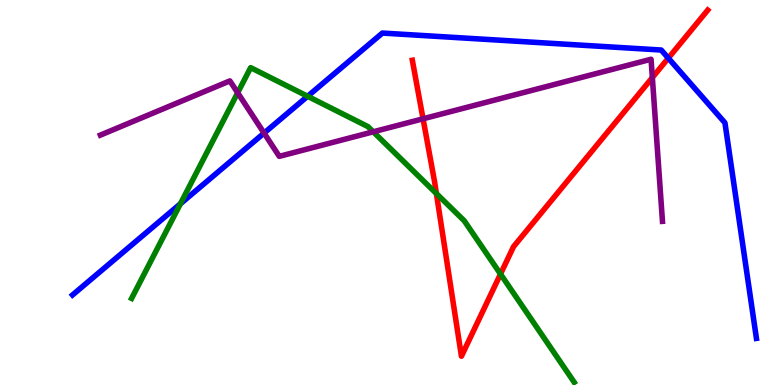[{'lines': ['blue', 'red'], 'intersections': [{'x': 8.62, 'y': 8.49}]}, {'lines': ['green', 'red'], 'intersections': [{'x': 5.63, 'y': 4.97}, {'x': 6.46, 'y': 2.88}]}, {'lines': ['purple', 'red'], 'intersections': [{'x': 5.46, 'y': 6.91}, {'x': 8.42, 'y': 7.99}]}, {'lines': ['blue', 'green'], 'intersections': [{'x': 2.33, 'y': 4.71}, {'x': 3.97, 'y': 7.5}]}, {'lines': ['blue', 'purple'], 'intersections': [{'x': 3.41, 'y': 6.54}]}, {'lines': ['green', 'purple'], 'intersections': [{'x': 3.07, 'y': 7.59}, {'x': 4.82, 'y': 6.58}]}]